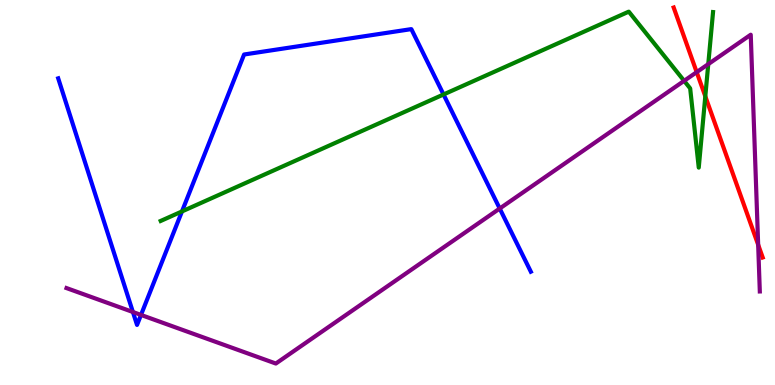[{'lines': ['blue', 'red'], 'intersections': []}, {'lines': ['green', 'red'], 'intersections': [{'x': 9.1, 'y': 7.5}]}, {'lines': ['purple', 'red'], 'intersections': [{'x': 8.99, 'y': 8.13}, {'x': 9.78, 'y': 3.64}]}, {'lines': ['blue', 'green'], 'intersections': [{'x': 2.35, 'y': 4.51}, {'x': 5.72, 'y': 7.55}]}, {'lines': ['blue', 'purple'], 'intersections': [{'x': 1.71, 'y': 1.9}, {'x': 1.82, 'y': 1.82}, {'x': 6.45, 'y': 4.58}]}, {'lines': ['green', 'purple'], 'intersections': [{'x': 8.83, 'y': 7.9}, {'x': 9.14, 'y': 8.33}]}]